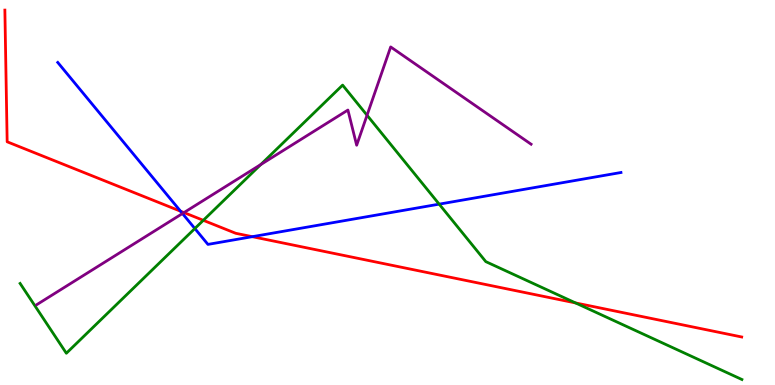[{'lines': ['blue', 'red'], 'intersections': [{'x': 2.33, 'y': 4.51}, {'x': 3.26, 'y': 3.85}]}, {'lines': ['green', 'red'], 'intersections': [{'x': 2.62, 'y': 4.28}, {'x': 7.43, 'y': 2.13}]}, {'lines': ['purple', 'red'], 'intersections': [{'x': 2.37, 'y': 4.48}]}, {'lines': ['blue', 'green'], 'intersections': [{'x': 2.51, 'y': 4.06}, {'x': 5.67, 'y': 4.7}]}, {'lines': ['blue', 'purple'], 'intersections': [{'x': 2.35, 'y': 4.45}]}, {'lines': ['green', 'purple'], 'intersections': [{'x': 3.36, 'y': 5.73}, {'x': 4.74, 'y': 7.01}]}]